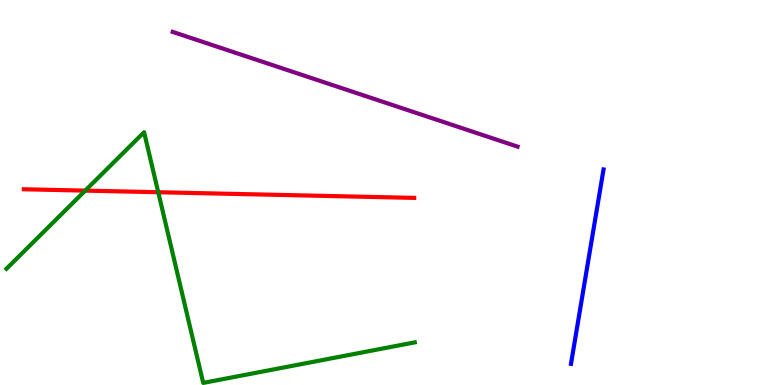[{'lines': ['blue', 'red'], 'intersections': []}, {'lines': ['green', 'red'], 'intersections': [{'x': 1.1, 'y': 5.05}, {'x': 2.04, 'y': 5.01}]}, {'lines': ['purple', 'red'], 'intersections': []}, {'lines': ['blue', 'green'], 'intersections': []}, {'lines': ['blue', 'purple'], 'intersections': []}, {'lines': ['green', 'purple'], 'intersections': []}]